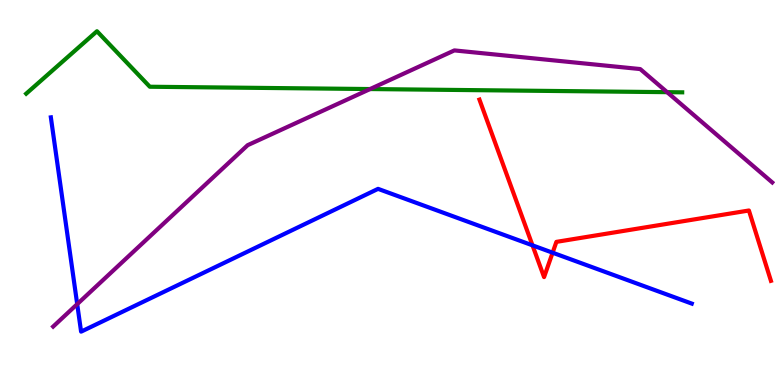[{'lines': ['blue', 'red'], 'intersections': [{'x': 6.87, 'y': 3.63}, {'x': 7.13, 'y': 3.44}]}, {'lines': ['green', 'red'], 'intersections': []}, {'lines': ['purple', 'red'], 'intersections': []}, {'lines': ['blue', 'green'], 'intersections': []}, {'lines': ['blue', 'purple'], 'intersections': [{'x': 0.996, 'y': 2.1}]}, {'lines': ['green', 'purple'], 'intersections': [{'x': 4.78, 'y': 7.69}, {'x': 8.61, 'y': 7.61}]}]